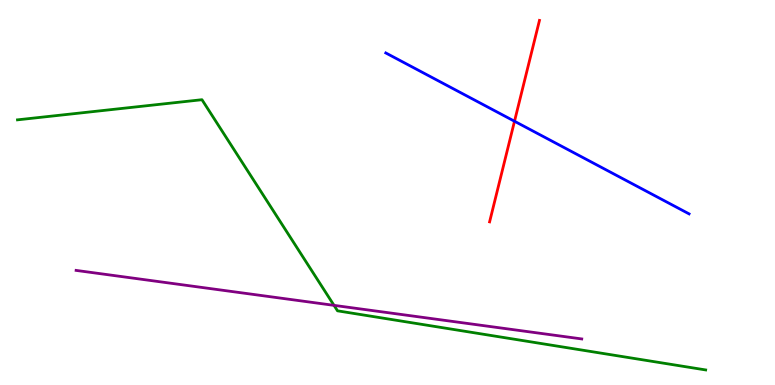[{'lines': ['blue', 'red'], 'intersections': [{'x': 6.64, 'y': 6.85}]}, {'lines': ['green', 'red'], 'intersections': []}, {'lines': ['purple', 'red'], 'intersections': []}, {'lines': ['blue', 'green'], 'intersections': []}, {'lines': ['blue', 'purple'], 'intersections': []}, {'lines': ['green', 'purple'], 'intersections': [{'x': 4.31, 'y': 2.07}]}]